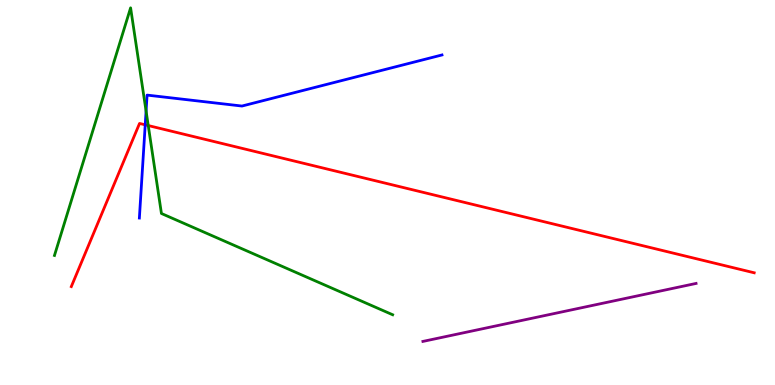[{'lines': ['blue', 'red'], 'intersections': [{'x': 1.87, 'y': 6.76}]}, {'lines': ['green', 'red'], 'intersections': [{'x': 1.91, 'y': 6.74}]}, {'lines': ['purple', 'red'], 'intersections': []}, {'lines': ['blue', 'green'], 'intersections': [{'x': 1.88, 'y': 7.11}]}, {'lines': ['blue', 'purple'], 'intersections': []}, {'lines': ['green', 'purple'], 'intersections': []}]